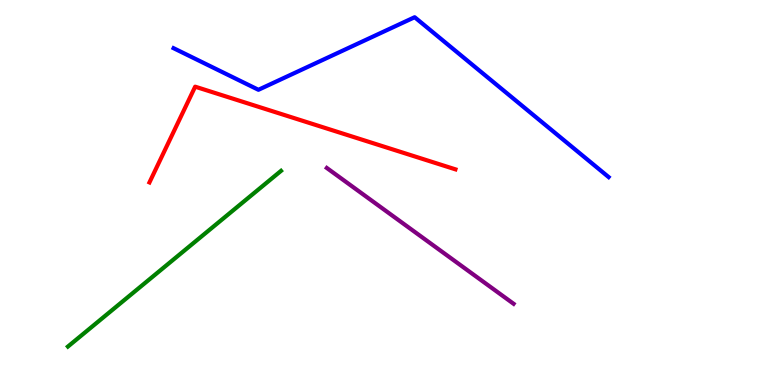[{'lines': ['blue', 'red'], 'intersections': []}, {'lines': ['green', 'red'], 'intersections': []}, {'lines': ['purple', 'red'], 'intersections': []}, {'lines': ['blue', 'green'], 'intersections': []}, {'lines': ['blue', 'purple'], 'intersections': []}, {'lines': ['green', 'purple'], 'intersections': []}]